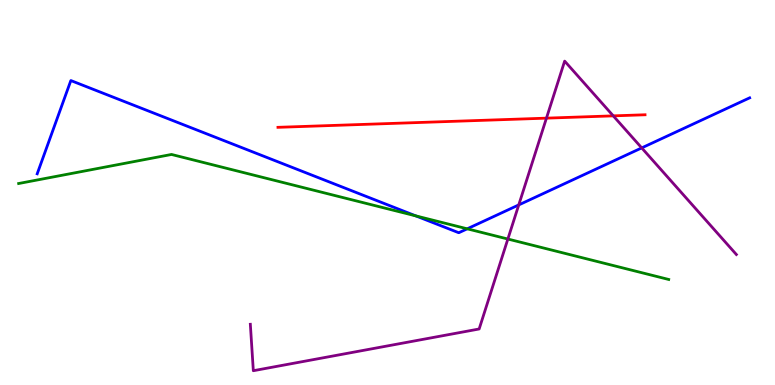[{'lines': ['blue', 'red'], 'intersections': []}, {'lines': ['green', 'red'], 'intersections': []}, {'lines': ['purple', 'red'], 'intersections': [{'x': 7.05, 'y': 6.93}, {'x': 7.91, 'y': 6.99}]}, {'lines': ['blue', 'green'], 'intersections': [{'x': 5.36, 'y': 4.39}, {'x': 6.03, 'y': 4.06}]}, {'lines': ['blue', 'purple'], 'intersections': [{'x': 6.69, 'y': 4.68}, {'x': 8.28, 'y': 6.16}]}, {'lines': ['green', 'purple'], 'intersections': [{'x': 6.55, 'y': 3.79}]}]